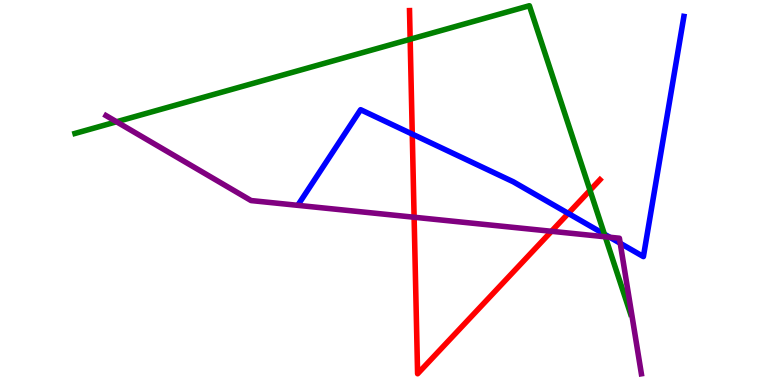[{'lines': ['blue', 'red'], 'intersections': [{'x': 5.32, 'y': 6.52}, {'x': 7.33, 'y': 4.46}]}, {'lines': ['green', 'red'], 'intersections': [{'x': 5.29, 'y': 8.98}, {'x': 7.61, 'y': 5.06}]}, {'lines': ['purple', 'red'], 'intersections': [{'x': 5.34, 'y': 4.36}, {'x': 7.12, 'y': 3.99}]}, {'lines': ['blue', 'green'], 'intersections': [{'x': 7.8, 'y': 3.92}]}, {'lines': ['blue', 'purple'], 'intersections': [{'x': 7.87, 'y': 3.84}, {'x': 8.0, 'y': 3.68}]}, {'lines': ['green', 'purple'], 'intersections': [{'x': 1.5, 'y': 6.84}, {'x': 7.81, 'y': 3.85}]}]